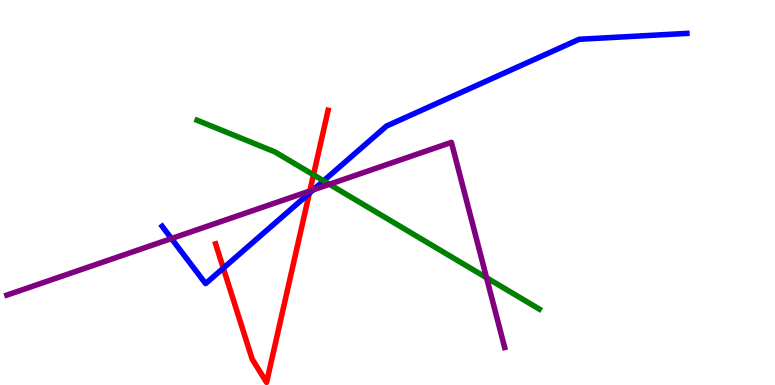[{'lines': ['blue', 'red'], 'intersections': [{'x': 2.88, 'y': 3.04}, {'x': 3.99, 'y': 4.98}]}, {'lines': ['green', 'red'], 'intersections': [{'x': 4.05, 'y': 5.46}]}, {'lines': ['purple', 'red'], 'intersections': [{'x': 4.0, 'y': 5.04}]}, {'lines': ['blue', 'green'], 'intersections': [{'x': 4.18, 'y': 5.3}]}, {'lines': ['blue', 'purple'], 'intersections': [{'x': 2.21, 'y': 3.8}, {'x': 4.04, 'y': 5.07}]}, {'lines': ['green', 'purple'], 'intersections': [{'x': 4.25, 'y': 5.21}, {'x': 6.28, 'y': 2.79}]}]